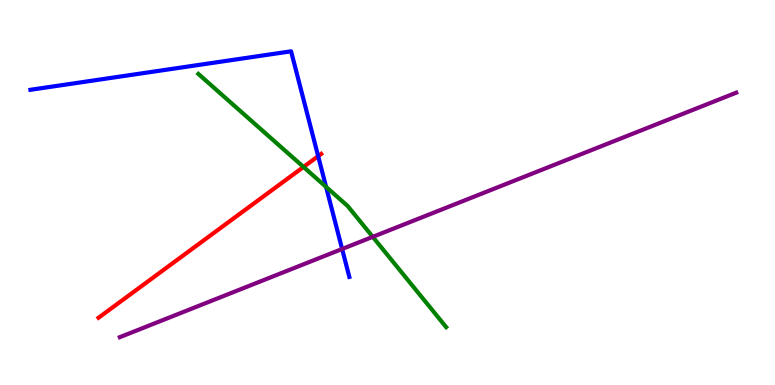[{'lines': ['blue', 'red'], 'intersections': [{'x': 4.11, 'y': 5.94}]}, {'lines': ['green', 'red'], 'intersections': [{'x': 3.92, 'y': 5.66}]}, {'lines': ['purple', 'red'], 'intersections': []}, {'lines': ['blue', 'green'], 'intersections': [{'x': 4.21, 'y': 5.14}]}, {'lines': ['blue', 'purple'], 'intersections': [{'x': 4.41, 'y': 3.53}]}, {'lines': ['green', 'purple'], 'intersections': [{'x': 4.81, 'y': 3.85}]}]